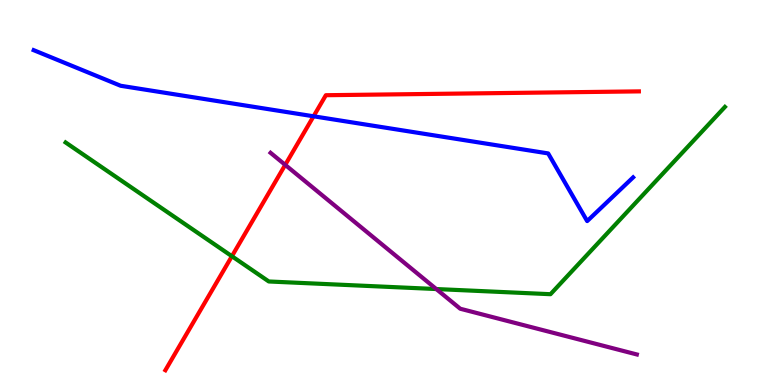[{'lines': ['blue', 'red'], 'intersections': [{'x': 4.05, 'y': 6.98}]}, {'lines': ['green', 'red'], 'intersections': [{'x': 2.99, 'y': 3.34}]}, {'lines': ['purple', 'red'], 'intersections': [{'x': 3.68, 'y': 5.72}]}, {'lines': ['blue', 'green'], 'intersections': []}, {'lines': ['blue', 'purple'], 'intersections': []}, {'lines': ['green', 'purple'], 'intersections': [{'x': 5.63, 'y': 2.49}]}]